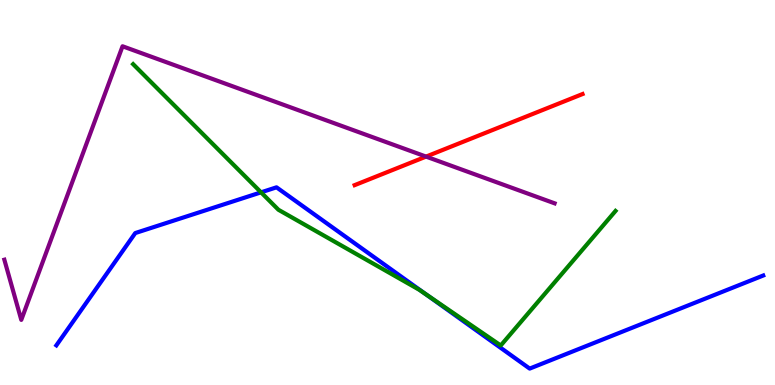[{'lines': ['blue', 'red'], 'intersections': []}, {'lines': ['green', 'red'], 'intersections': []}, {'lines': ['purple', 'red'], 'intersections': [{'x': 5.5, 'y': 5.93}]}, {'lines': ['blue', 'green'], 'intersections': [{'x': 3.37, 'y': 5.0}, {'x': 5.49, 'y': 2.36}]}, {'lines': ['blue', 'purple'], 'intersections': []}, {'lines': ['green', 'purple'], 'intersections': []}]